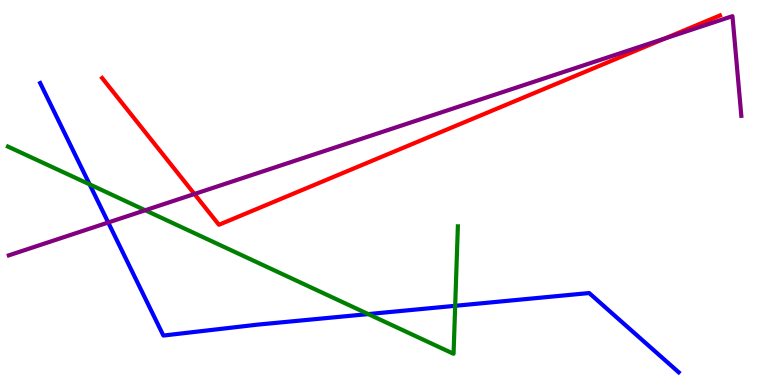[{'lines': ['blue', 'red'], 'intersections': []}, {'lines': ['green', 'red'], 'intersections': []}, {'lines': ['purple', 'red'], 'intersections': [{'x': 2.51, 'y': 4.96}, {'x': 8.58, 'y': 9.0}]}, {'lines': ['blue', 'green'], 'intersections': [{'x': 1.16, 'y': 5.21}, {'x': 4.75, 'y': 1.84}, {'x': 5.87, 'y': 2.06}]}, {'lines': ['blue', 'purple'], 'intersections': [{'x': 1.4, 'y': 4.22}]}, {'lines': ['green', 'purple'], 'intersections': [{'x': 1.87, 'y': 4.54}]}]